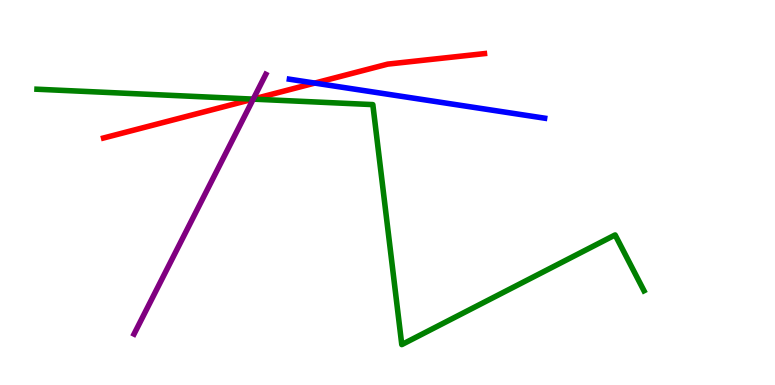[{'lines': ['blue', 'red'], 'intersections': [{'x': 4.06, 'y': 7.84}]}, {'lines': ['green', 'red'], 'intersections': [{'x': 3.27, 'y': 7.43}]}, {'lines': ['purple', 'red'], 'intersections': [{'x': 3.27, 'y': 7.43}]}, {'lines': ['blue', 'green'], 'intersections': []}, {'lines': ['blue', 'purple'], 'intersections': []}, {'lines': ['green', 'purple'], 'intersections': [{'x': 3.27, 'y': 7.43}]}]